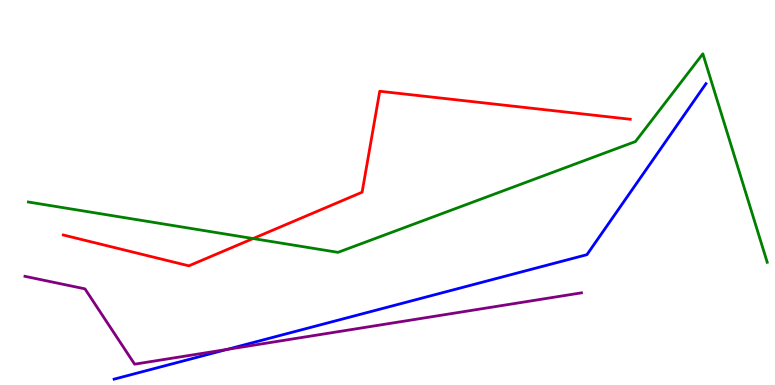[{'lines': ['blue', 'red'], 'intersections': []}, {'lines': ['green', 'red'], 'intersections': [{'x': 3.27, 'y': 3.8}]}, {'lines': ['purple', 'red'], 'intersections': []}, {'lines': ['blue', 'green'], 'intersections': []}, {'lines': ['blue', 'purple'], 'intersections': [{'x': 2.93, 'y': 0.924}]}, {'lines': ['green', 'purple'], 'intersections': []}]